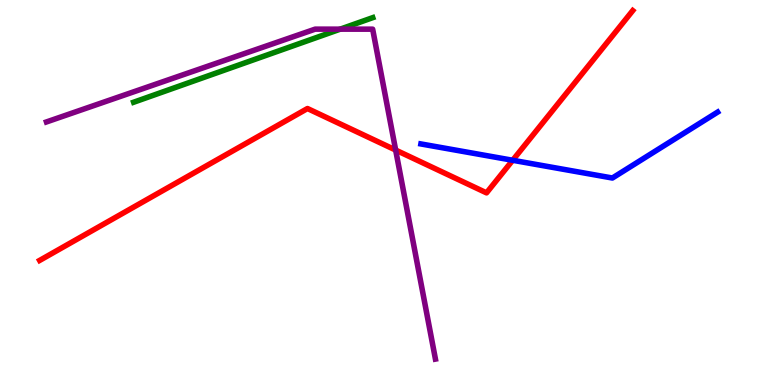[{'lines': ['blue', 'red'], 'intersections': [{'x': 6.62, 'y': 5.84}]}, {'lines': ['green', 'red'], 'intersections': []}, {'lines': ['purple', 'red'], 'intersections': [{'x': 5.11, 'y': 6.1}]}, {'lines': ['blue', 'green'], 'intersections': []}, {'lines': ['blue', 'purple'], 'intersections': []}, {'lines': ['green', 'purple'], 'intersections': [{'x': 4.39, 'y': 9.24}]}]